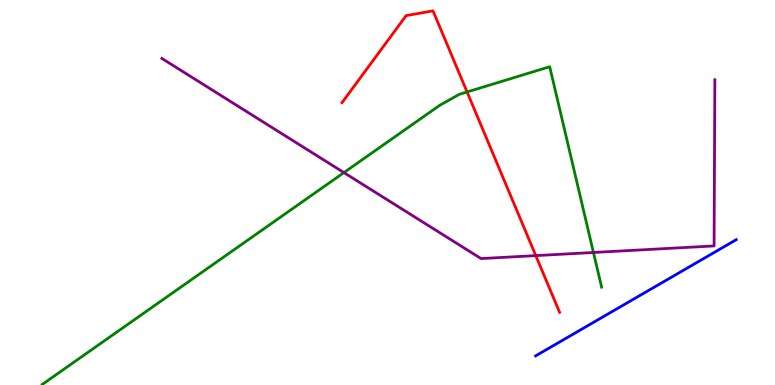[{'lines': ['blue', 'red'], 'intersections': []}, {'lines': ['green', 'red'], 'intersections': [{'x': 6.03, 'y': 7.61}]}, {'lines': ['purple', 'red'], 'intersections': [{'x': 6.91, 'y': 3.36}]}, {'lines': ['blue', 'green'], 'intersections': []}, {'lines': ['blue', 'purple'], 'intersections': []}, {'lines': ['green', 'purple'], 'intersections': [{'x': 4.44, 'y': 5.52}, {'x': 7.66, 'y': 3.44}]}]